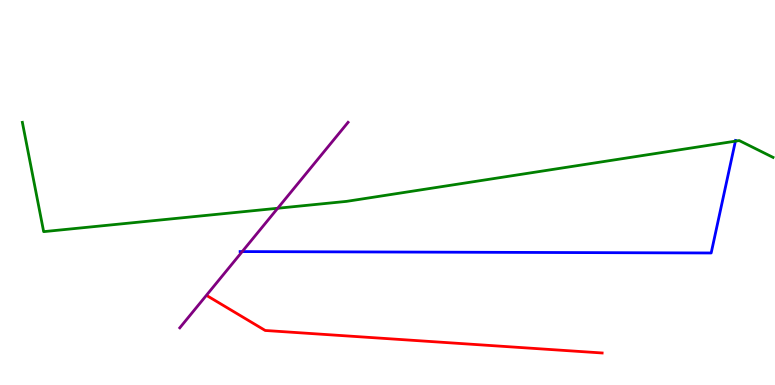[{'lines': ['blue', 'red'], 'intersections': []}, {'lines': ['green', 'red'], 'intersections': []}, {'lines': ['purple', 'red'], 'intersections': []}, {'lines': ['blue', 'green'], 'intersections': [{'x': 9.49, 'y': 6.33}]}, {'lines': ['blue', 'purple'], 'intersections': [{'x': 3.13, 'y': 3.47}]}, {'lines': ['green', 'purple'], 'intersections': [{'x': 3.58, 'y': 4.59}]}]